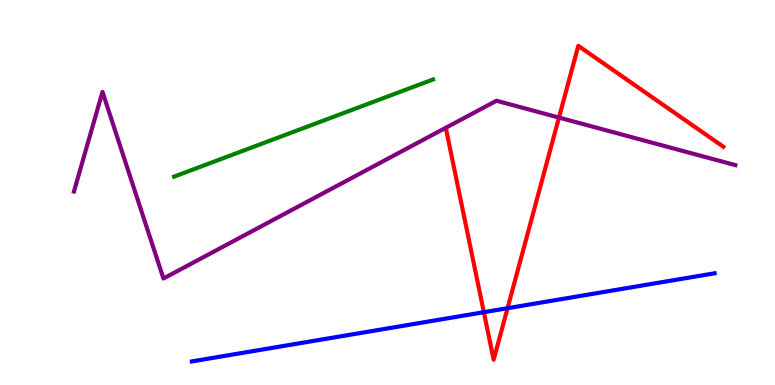[{'lines': ['blue', 'red'], 'intersections': [{'x': 6.24, 'y': 1.89}, {'x': 6.55, 'y': 1.99}]}, {'lines': ['green', 'red'], 'intersections': []}, {'lines': ['purple', 'red'], 'intersections': [{'x': 7.21, 'y': 6.95}]}, {'lines': ['blue', 'green'], 'intersections': []}, {'lines': ['blue', 'purple'], 'intersections': []}, {'lines': ['green', 'purple'], 'intersections': []}]